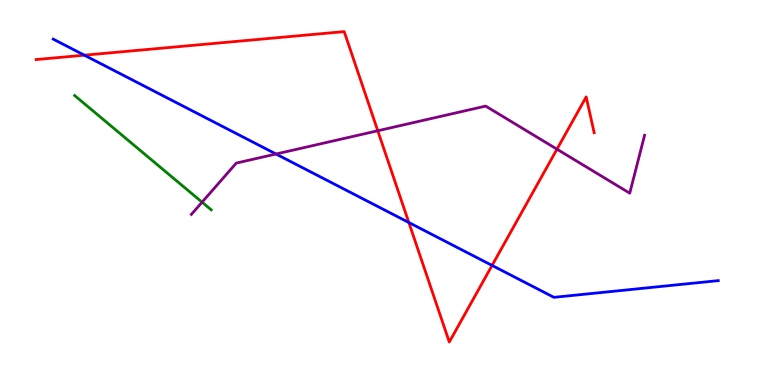[{'lines': ['blue', 'red'], 'intersections': [{'x': 1.09, 'y': 8.57}, {'x': 5.28, 'y': 4.22}, {'x': 6.35, 'y': 3.11}]}, {'lines': ['green', 'red'], 'intersections': []}, {'lines': ['purple', 'red'], 'intersections': [{'x': 4.87, 'y': 6.6}, {'x': 7.19, 'y': 6.12}]}, {'lines': ['blue', 'green'], 'intersections': []}, {'lines': ['blue', 'purple'], 'intersections': [{'x': 3.56, 'y': 6.0}]}, {'lines': ['green', 'purple'], 'intersections': [{'x': 2.61, 'y': 4.75}]}]